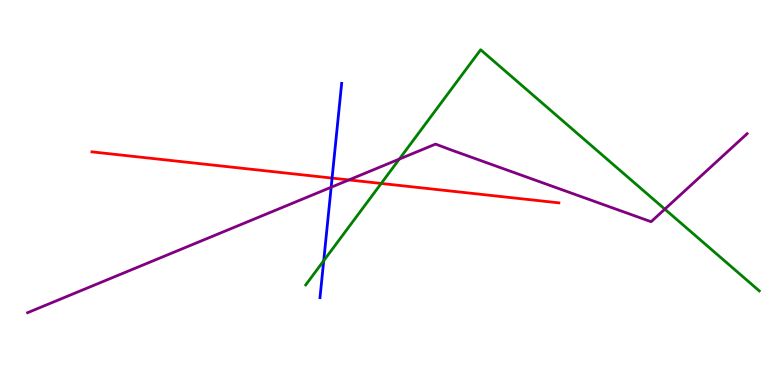[{'lines': ['blue', 'red'], 'intersections': [{'x': 4.28, 'y': 5.37}]}, {'lines': ['green', 'red'], 'intersections': [{'x': 4.92, 'y': 5.23}]}, {'lines': ['purple', 'red'], 'intersections': [{'x': 4.5, 'y': 5.33}]}, {'lines': ['blue', 'green'], 'intersections': [{'x': 4.18, 'y': 3.23}]}, {'lines': ['blue', 'purple'], 'intersections': [{'x': 4.27, 'y': 5.14}]}, {'lines': ['green', 'purple'], 'intersections': [{'x': 5.15, 'y': 5.87}, {'x': 8.58, 'y': 4.57}]}]